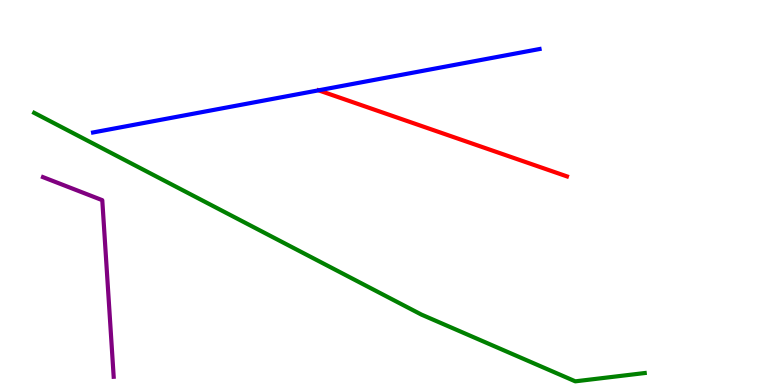[{'lines': ['blue', 'red'], 'intersections': []}, {'lines': ['green', 'red'], 'intersections': []}, {'lines': ['purple', 'red'], 'intersections': []}, {'lines': ['blue', 'green'], 'intersections': []}, {'lines': ['blue', 'purple'], 'intersections': []}, {'lines': ['green', 'purple'], 'intersections': []}]